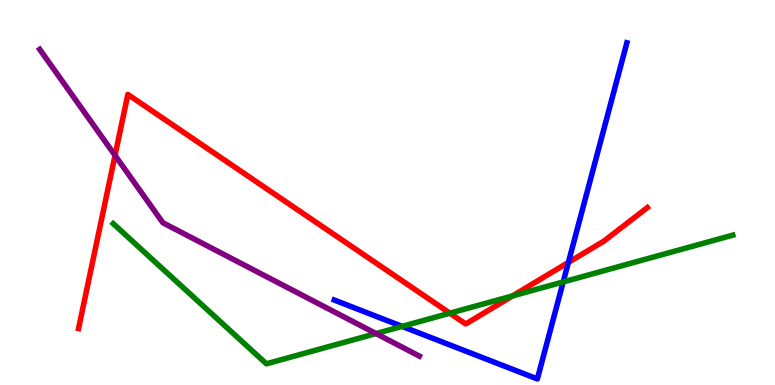[{'lines': ['blue', 'red'], 'intersections': [{'x': 7.33, 'y': 3.18}]}, {'lines': ['green', 'red'], 'intersections': [{'x': 5.8, 'y': 1.87}, {'x': 6.61, 'y': 2.31}]}, {'lines': ['purple', 'red'], 'intersections': [{'x': 1.48, 'y': 5.96}]}, {'lines': ['blue', 'green'], 'intersections': [{'x': 5.19, 'y': 1.52}, {'x': 7.27, 'y': 2.68}]}, {'lines': ['blue', 'purple'], 'intersections': []}, {'lines': ['green', 'purple'], 'intersections': [{'x': 4.85, 'y': 1.34}]}]